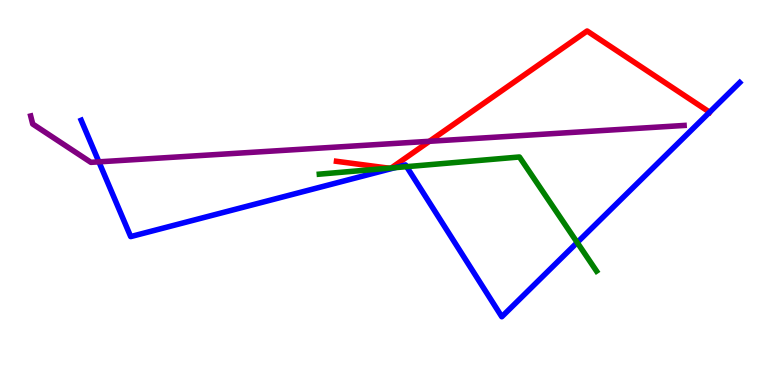[{'lines': ['blue', 'red'], 'intersections': [{'x': 9.16, 'y': 7.09}]}, {'lines': ['green', 'red'], 'intersections': [{'x': 5.02, 'y': 5.63}, {'x': 5.05, 'y': 5.64}]}, {'lines': ['purple', 'red'], 'intersections': [{'x': 5.54, 'y': 6.33}]}, {'lines': ['blue', 'green'], 'intersections': [{'x': 5.1, 'y': 5.65}, {'x': 5.25, 'y': 5.67}, {'x': 7.45, 'y': 3.7}]}, {'lines': ['blue', 'purple'], 'intersections': [{'x': 1.28, 'y': 5.8}]}, {'lines': ['green', 'purple'], 'intersections': []}]